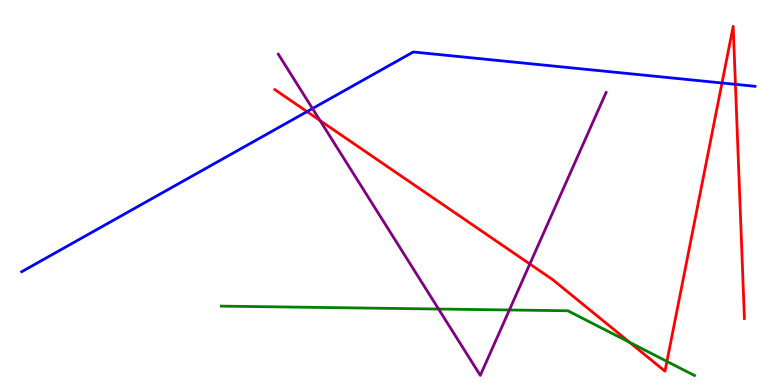[{'lines': ['blue', 'red'], 'intersections': [{'x': 3.96, 'y': 7.1}, {'x': 9.32, 'y': 7.84}, {'x': 9.49, 'y': 7.81}]}, {'lines': ['green', 'red'], 'intersections': [{'x': 8.12, 'y': 1.11}, {'x': 8.61, 'y': 0.613}]}, {'lines': ['purple', 'red'], 'intersections': [{'x': 4.13, 'y': 6.87}, {'x': 6.84, 'y': 3.14}]}, {'lines': ['blue', 'green'], 'intersections': []}, {'lines': ['blue', 'purple'], 'intersections': [{'x': 4.03, 'y': 7.18}]}, {'lines': ['green', 'purple'], 'intersections': [{'x': 5.66, 'y': 1.97}, {'x': 6.57, 'y': 1.95}]}]